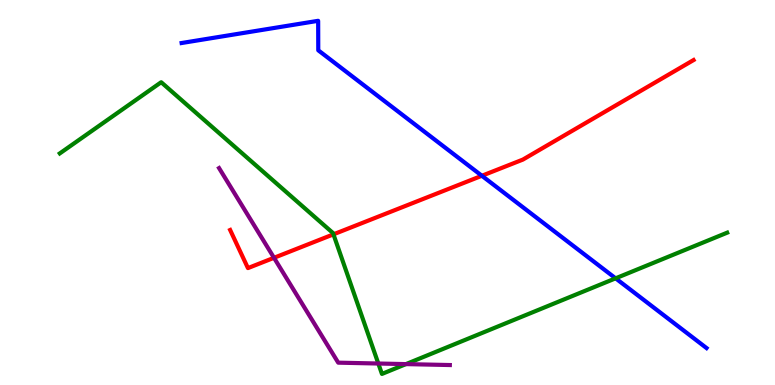[{'lines': ['blue', 'red'], 'intersections': [{'x': 6.22, 'y': 5.43}]}, {'lines': ['green', 'red'], 'intersections': [{'x': 4.3, 'y': 3.91}]}, {'lines': ['purple', 'red'], 'intersections': [{'x': 3.54, 'y': 3.3}]}, {'lines': ['blue', 'green'], 'intersections': [{'x': 7.94, 'y': 2.77}]}, {'lines': ['blue', 'purple'], 'intersections': []}, {'lines': ['green', 'purple'], 'intersections': [{'x': 4.88, 'y': 0.558}, {'x': 5.24, 'y': 0.543}]}]